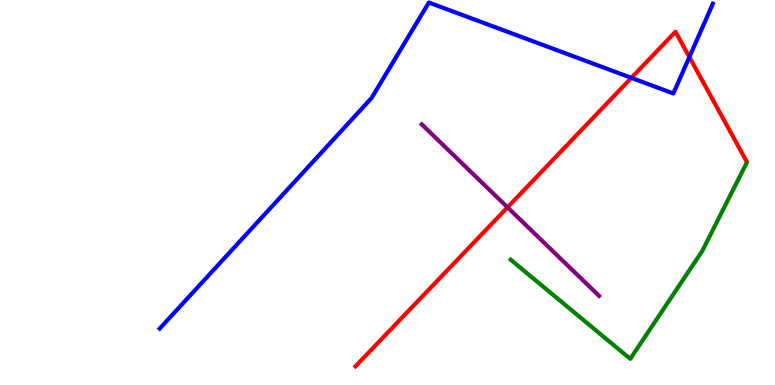[{'lines': ['blue', 'red'], 'intersections': [{'x': 8.15, 'y': 7.98}, {'x': 8.9, 'y': 8.52}]}, {'lines': ['green', 'red'], 'intersections': []}, {'lines': ['purple', 'red'], 'intersections': [{'x': 6.55, 'y': 4.61}]}, {'lines': ['blue', 'green'], 'intersections': []}, {'lines': ['blue', 'purple'], 'intersections': []}, {'lines': ['green', 'purple'], 'intersections': []}]